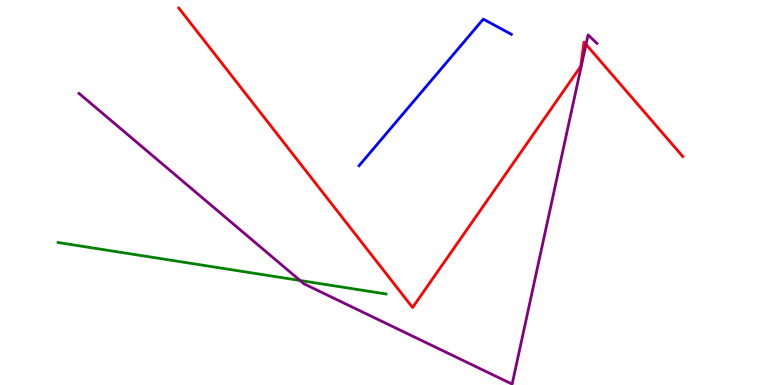[{'lines': ['blue', 'red'], 'intersections': []}, {'lines': ['green', 'red'], 'intersections': []}, {'lines': ['purple', 'red'], 'intersections': [{'x': 7.56, 'y': 8.85}]}, {'lines': ['blue', 'green'], 'intersections': []}, {'lines': ['blue', 'purple'], 'intersections': []}, {'lines': ['green', 'purple'], 'intersections': [{'x': 3.87, 'y': 2.71}]}]